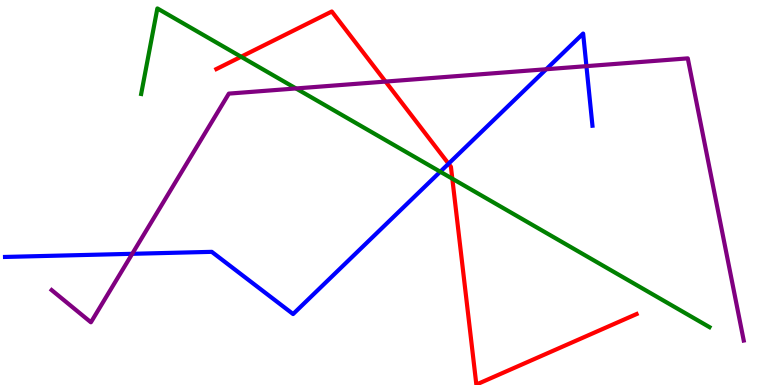[{'lines': ['blue', 'red'], 'intersections': [{'x': 5.79, 'y': 5.75}]}, {'lines': ['green', 'red'], 'intersections': [{'x': 3.11, 'y': 8.53}, {'x': 5.84, 'y': 5.36}]}, {'lines': ['purple', 'red'], 'intersections': [{'x': 4.97, 'y': 7.88}]}, {'lines': ['blue', 'green'], 'intersections': [{'x': 5.68, 'y': 5.54}]}, {'lines': ['blue', 'purple'], 'intersections': [{'x': 1.71, 'y': 3.41}, {'x': 7.05, 'y': 8.2}, {'x': 7.57, 'y': 8.28}]}, {'lines': ['green', 'purple'], 'intersections': [{'x': 3.82, 'y': 7.7}]}]